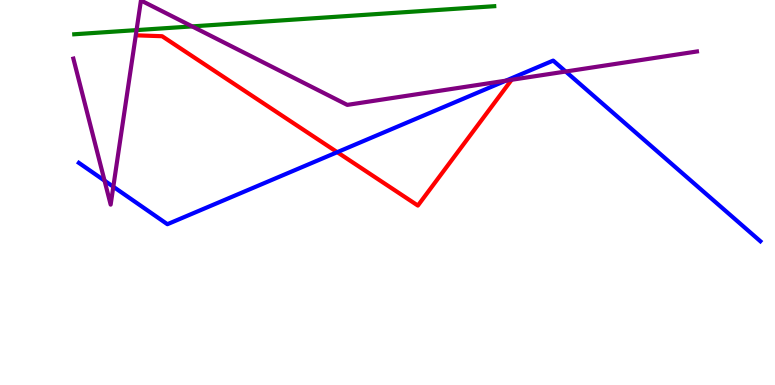[{'lines': ['blue', 'red'], 'intersections': [{'x': 4.35, 'y': 6.05}]}, {'lines': ['green', 'red'], 'intersections': []}, {'lines': ['purple', 'red'], 'intersections': []}, {'lines': ['blue', 'green'], 'intersections': []}, {'lines': ['blue', 'purple'], 'intersections': [{'x': 1.35, 'y': 5.31}, {'x': 1.46, 'y': 5.15}, {'x': 6.53, 'y': 7.9}, {'x': 7.3, 'y': 8.14}]}, {'lines': ['green', 'purple'], 'intersections': [{'x': 1.76, 'y': 9.22}, {'x': 2.48, 'y': 9.31}]}]